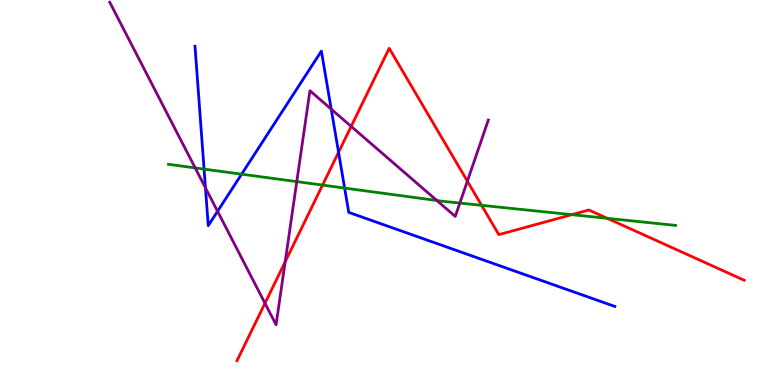[{'lines': ['blue', 'red'], 'intersections': [{'x': 4.37, 'y': 6.04}]}, {'lines': ['green', 'red'], 'intersections': [{'x': 4.16, 'y': 5.19}, {'x': 6.21, 'y': 4.67}, {'x': 7.38, 'y': 4.42}, {'x': 7.84, 'y': 4.33}]}, {'lines': ['purple', 'red'], 'intersections': [{'x': 3.42, 'y': 2.12}, {'x': 3.68, 'y': 3.2}, {'x': 4.53, 'y': 6.72}, {'x': 6.03, 'y': 5.29}]}, {'lines': ['blue', 'green'], 'intersections': [{'x': 2.63, 'y': 5.61}, {'x': 3.12, 'y': 5.48}, {'x': 4.45, 'y': 5.11}]}, {'lines': ['blue', 'purple'], 'intersections': [{'x': 2.65, 'y': 5.12}, {'x': 2.81, 'y': 4.51}, {'x': 4.27, 'y': 7.16}]}, {'lines': ['green', 'purple'], 'intersections': [{'x': 2.52, 'y': 5.64}, {'x': 3.83, 'y': 5.28}, {'x': 5.64, 'y': 4.79}, {'x': 5.93, 'y': 4.73}]}]